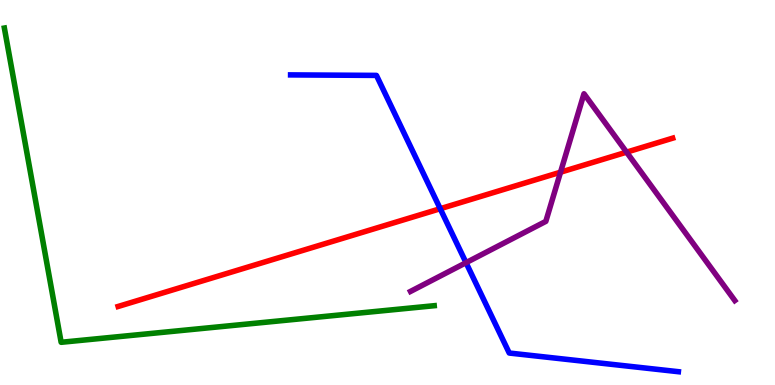[{'lines': ['blue', 'red'], 'intersections': [{'x': 5.68, 'y': 4.58}]}, {'lines': ['green', 'red'], 'intersections': []}, {'lines': ['purple', 'red'], 'intersections': [{'x': 7.23, 'y': 5.53}, {'x': 8.08, 'y': 6.05}]}, {'lines': ['blue', 'green'], 'intersections': []}, {'lines': ['blue', 'purple'], 'intersections': [{'x': 6.01, 'y': 3.18}]}, {'lines': ['green', 'purple'], 'intersections': []}]